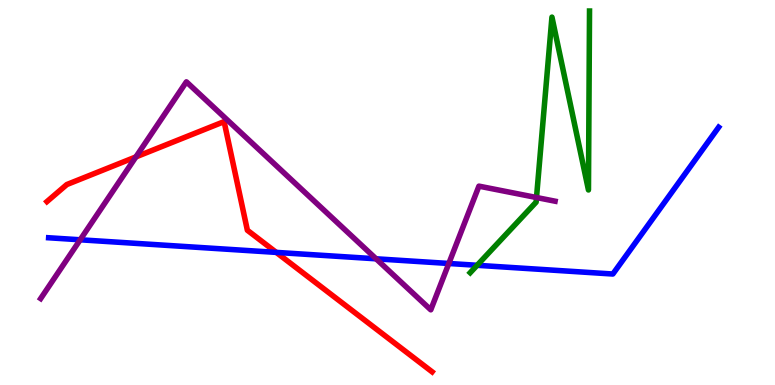[{'lines': ['blue', 'red'], 'intersections': [{'x': 3.56, 'y': 3.44}]}, {'lines': ['green', 'red'], 'intersections': []}, {'lines': ['purple', 'red'], 'intersections': [{'x': 1.75, 'y': 5.92}]}, {'lines': ['blue', 'green'], 'intersections': [{'x': 6.16, 'y': 3.11}]}, {'lines': ['blue', 'purple'], 'intersections': [{'x': 1.03, 'y': 3.77}, {'x': 4.85, 'y': 3.28}, {'x': 5.79, 'y': 3.16}]}, {'lines': ['green', 'purple'], 'intersections': [{'x': 6.92, 'y': 4.87}]}]